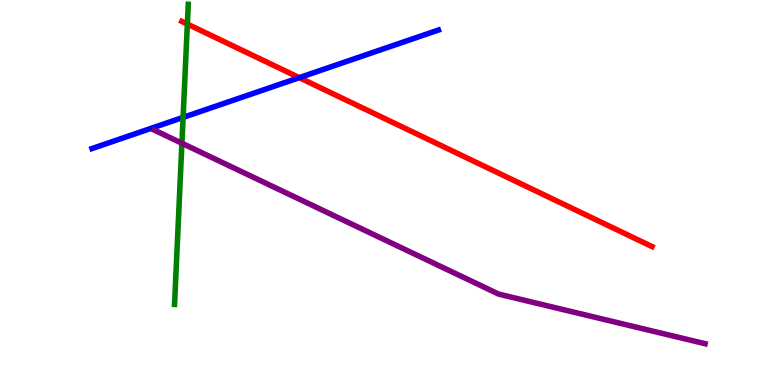[{'lines': ['blue', 'red'], 'intersections': [{'x': 3.86, 'y': 7.98}]}, {'lines': ['green', 'red'], 'intersections': [{'x': 2.42, 'y': 9.38}]}, {'lines': ['purple', 'red'], 'intersections': []}, {'lines': ['blue', 'green'], 'intersections': [{'x': 2.36, 'y': 6.95}]}, {'lines': ['blue', 'purple'], 'intersections': []}, {'lines': ['green', 'purple'], 'intersections': [{'x': 2.35, 'y': 6.28}]}]